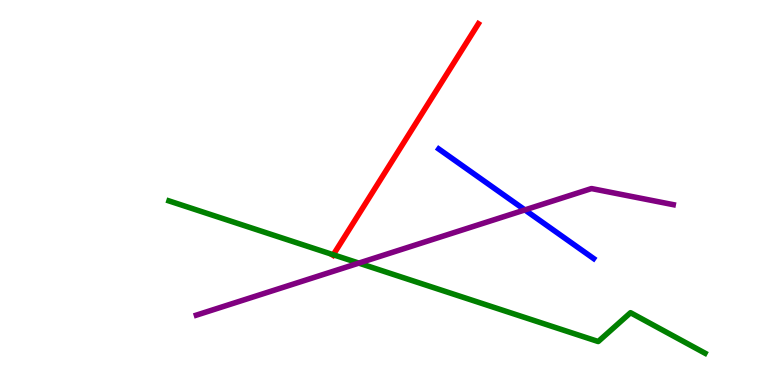[{'lines': ['blue', 'red'], 'intersections': []}, {'lines': ['green', 'red'], 'intersections': [{'x': 4.3, 'y': 3.38}]}, {'lines': ['purple', 'red'], 'intersections': []}, {'lines': ['blue', 'green'], 'intersections': []}, {'lines': ['blue', 'purple'], 'intersections': [{'x': 6.77, 'y': 4.55}]}, {'lines': ['green', 'purple'], 'intersections': [{'x': 4.63, 'y': 3.17}]}]